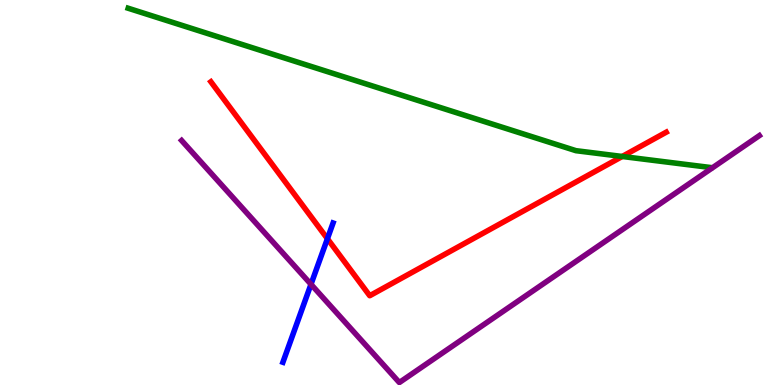[{'lines': ['blue', 'red'], 'intersections': [{'x': 4.22, 'y': 3.8}]}, {'lines': ['green', 'red'], 'intersections': [{'x': 8.03, 'y': 5.94}]}, {'lines': ['purple', 'red'], 'intersections': []}, {'lines': ['blue', 'green'], 'intersections': []}, {'lines': ['blue', 'purple'], 'intersections': [{'x': 4.01, 'y': 2.62}]}, {'lines': ['green', 'purple'], 'intersections': []}]